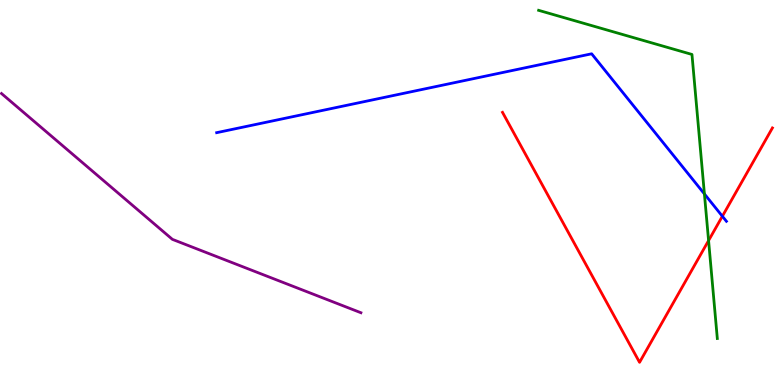[{'lines': ['blue', 'red'], 'intersections': [{'x': 9.32, 'y': 4.38}]}, {'lines': ['green', 'red'], 'intersections': [{'x': 9.14, 'y': 3.75}]}, {'lines': ['purple', 'red'], 'intersections': []}, {'lines': ['blue', 'green'], 'intersections': [{'x': 9.09, 'y': 4.96}]}, {'lines': ['blue', 'purple'], 'intersections': []}, {'lines': ['green', 'purple'], 'intersections': []}]